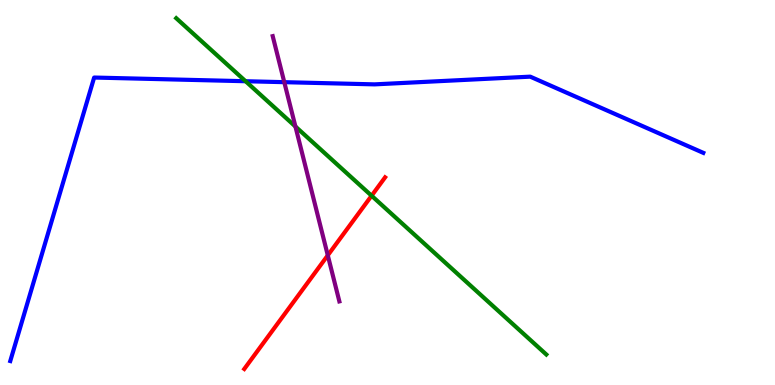[{'lines': ['blue', 'red'], 'intersections': []}, {'lines': ['green', 'red'], 'intersections': [{'x': 4.79, 'y': 4.92}]}, {'lines': ['purple', 'red'], 'intersections': [{'x': 4.23, 'y': 3.37}]}, {'lines': ['blue', 'green'], 'intersections': [{'x': 3.17, 'y': 7.89}]}, {'lines': ['blue', 'purple'], 'intersections': [{'x': 3.67, 'y': 7.87}]}, {'lines': ['green', 'purple'], 'intersections': [{'x': 3.81, 'y': 6.71}]}]